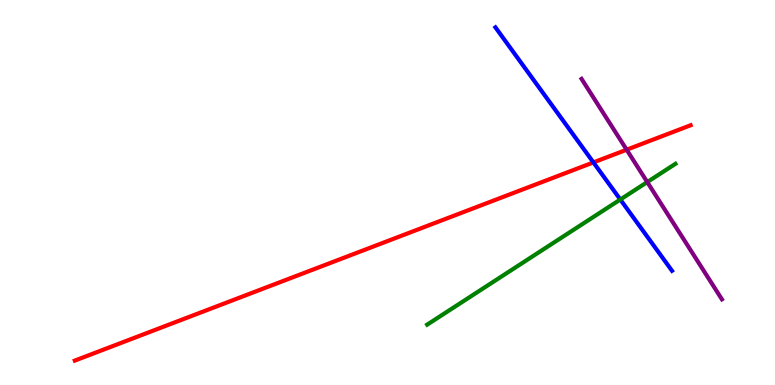[{'lines': ['blue', 'red'], 'intersections': [{'x': 7.66, 'y': 5.78}]}, {'lines': ['green', 'red'], 'intersections': []}, {'lines': ['purple', 'red'], 'intersections': [{'x': 8.09, 'y': 6.11}]}, {'lines': ['blue', 'green'], 'intersections': [{'x': 8.0, 'y': 4.82}]}, {'lines': ['blue', 'purple'], 'intersections': []}, {'lines': ['green', 'purple'], 'intersections': [{'x': 8.35, 'y': 5.27}]}]